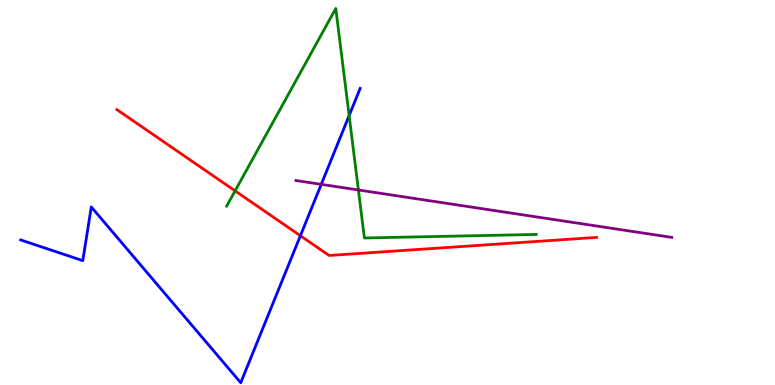[{'lines': ['blue', 'red'], 'intersections': [{'x': 3.88, 'y': 3.88}]}, {'lines': ['green', 'red'], 'intersections': [{'x': 3.03, 'y': 5.04}]}, {'lines': ['purple', 'red'], 'intersections': []}, {'lines': ['blue', 'green'], 'intersections': [{'x': 4.51, 'y': 7.0}]}, {'lines': ['blue', 'purple'], 'intersections': [{'x': 4.15, 'y': 5.21}]}, {'lines': ['green', 'purple'], 'intersections': [{'x': 4.62, 'y': 5.07}]}]